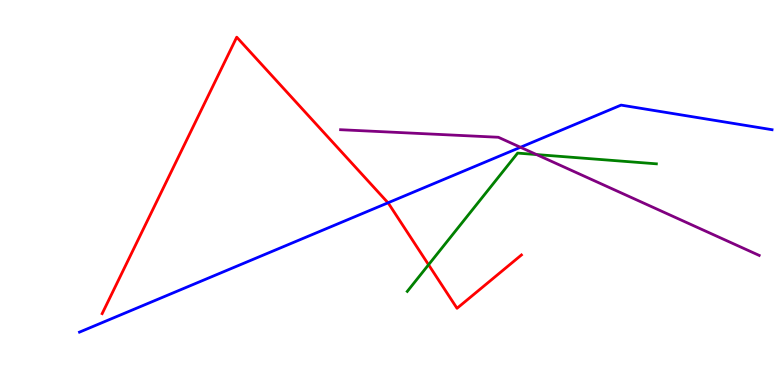[{'lines': ['blue', 'red'], 'intersections': [{'x': 5.01, 'y': 4.73}]}, {'lines': ['green', 'red'], 'intersections': [{'x': 5.53, 'y': 3.12}]}, {'lines': ['purple', 'red'], 'intersections': []}, {'lines': ['blue', 'green'], 'intersections': []}, {'lines': ['blue', 'purple'], 'intersections': [{'x': 6.72, 'y': 6.17}]}, {'lines': ['green', 'purple'], 'intersections': [{'x': 6.92, 'y': 5.99}]}]